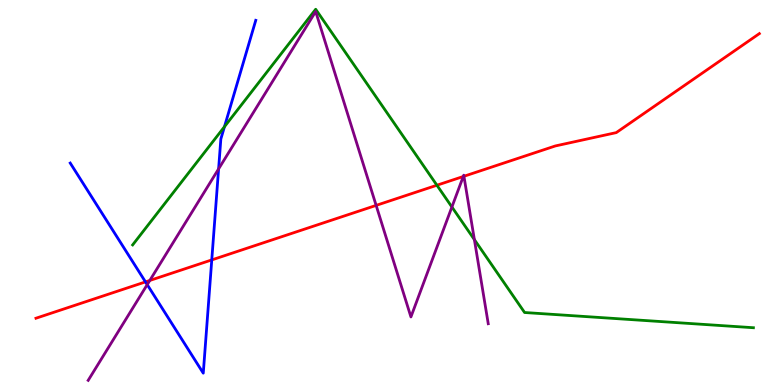[{'lines': ['blue', 'red'], 'intersections': [{'x': 1.88, 'y': 2.68}, {'x': 2.73, 'y': 3.25}]}, {'lines': ['green', 'red'], 'intersections': [{'x': 5.64, 'y': 5.19}]}, {'lines': ['purple', 'red'], 'intersections': [{'x': 1.93, 'y': 2.72}, {'x': 4.85, 'y': 4.67}, {'x': 5.98, 'y': 5.42}, {'x': 5.99, 'y': 5.42}]}, {'lines': ['blue', 'green'], 'intersections': [{'x': 2.9, 'y': 6.71}]}, {'lines': ['blue', 'purple'], 'intersections': [{'x': 1.9, 'y': 2.61}, {'x': 2.82, 'y': 5.61}]}, {'lines': ['green', 'purple'], 'intersections': [{'x': 5.83, 'y': 4.62}, {'x': 6.12, 'y': 3.78}]}]